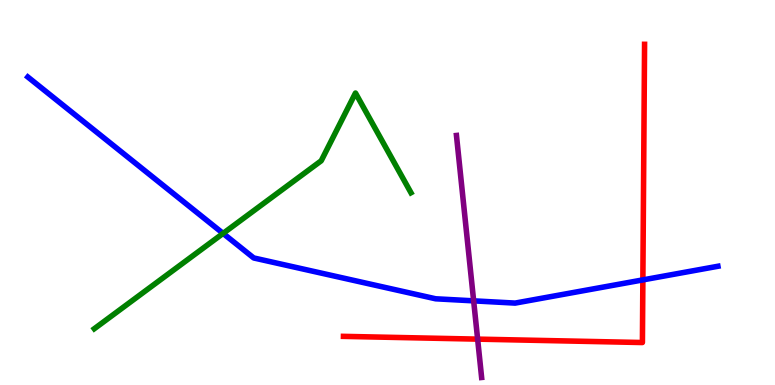[{'lines': ['blue', 'red'], 'intersections': [{'x': 8.3, 'y': 2.73}]}, {'lines': ['green', 'red'], 'intersections': []}, {'lines': ['purple', 'red'], 'intersections': [{'x': 6.16, 'y': 1.19}]}, {'lines': ['blue', 'green'], 'intersections': [{'x': 2.88, 'y': 3.94}]}, {'lines': ['blue', 'purple'], 'intersections': [{'x': 6.11, 'y': 2.19}]}, {'lines': ['green', 'purple'], 'intersections': []}]